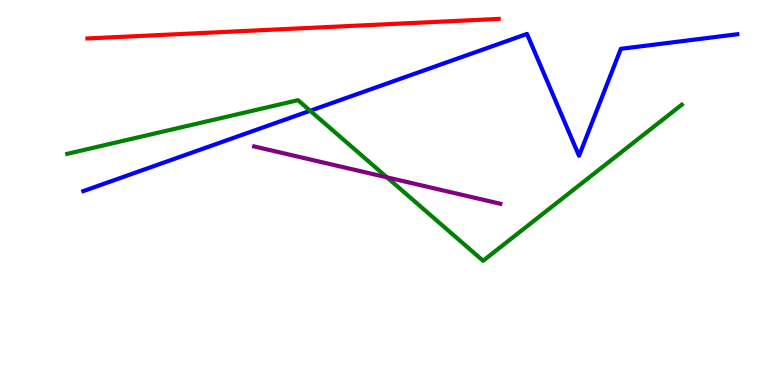[{'lines': ['blue', 'red'], 'intersections': []}, {'lines': ['green', 'red'], 'intersections': []}, {'lines': ['purple', 'red'], 'intersections': []}, {'lines': ['blue', 'green'], 'intersections': [{'x': 4.0, 'y': 7.12}]}, {'lines': ['blue', 'purple'], 'intersections': []}, {'lines': ['green', 'purple'], 'intersections': [{'x': 4.99, 'y': 5.39}]}]